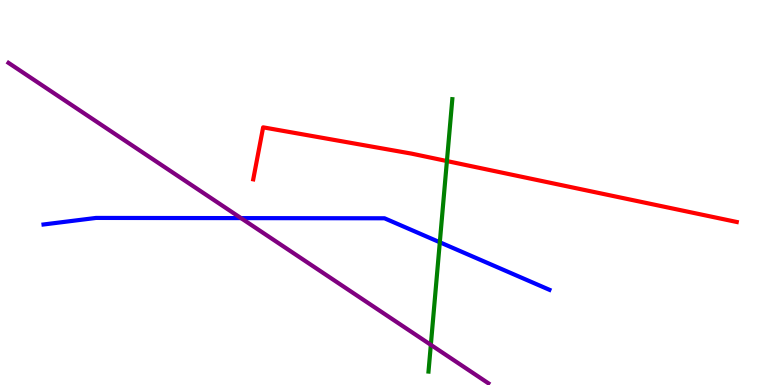[{'lines': ['blue', 'red'], 'intersections': []}, {'lines': ['green', 'red'], 'intersections': [{'x': 5.77, 'y': 5.82}]}, {'lines': ['purple', 'red'], 'intersections': []}, {'lines': ['blue', 'green'], 'intersections': [{'x': 5.67, 'y': 3.71}]}, {'lines': ['blue', 'purple'], 'intersections': [{'x': 3.11, 'y': 4.33}]}, {'lines': ['green', 'purple'], 'intersections': [{'x': 5.56, 'y': 1.04}]}]